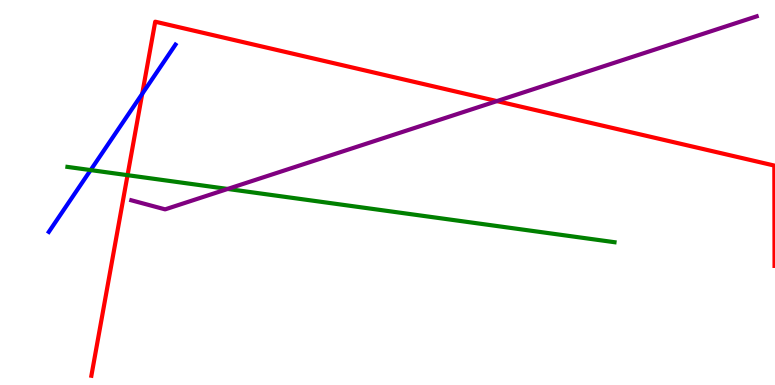[{'lines': ['blue', 'red'], 'intersections': [{'x': 1.84, 'y': 7.56}]}, {'lines': ['green', 'red'], 'intersections': [{'x': 1.65, 'y': 5.45}]}, {'lines': ['purple', 'red'], 'intersections': [{'x': 6.41, 'y': 7.37}]}, {'lines': ['blue', 'green'], 'intersections': [{'x': 1.17, 'y': 5.58}]}, {'lines': ['blue', 'purple'], 'intersections': []}, {'lines': ['green', 'purple'], 'intersections': [{'x': 2.94, 'y': 5.09}]}]